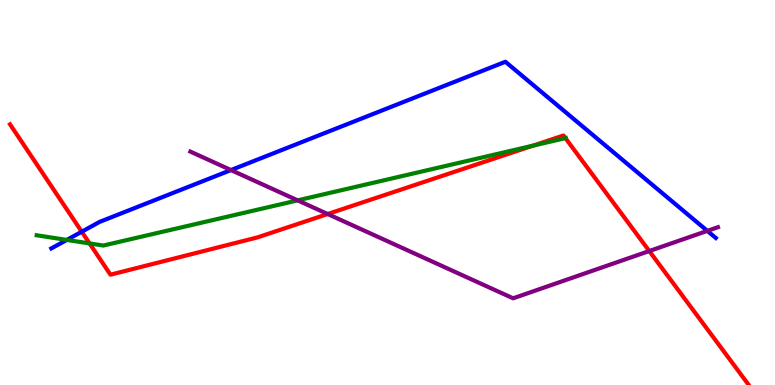[{'lines': ['blue', 'red'], 'intersections': [{'x': 1.05, 'y': 3.98}]}, {'lines': ['green', 'red'], 'intersections': [{'x': 1.16, 'y': 3.68}, {'x': 6.88, 'y': 6.22}, {'x': 7.3, 'y': 6.41}]}, {'lines': ['purple', 'red'], 'intersections': [{'x': 4.23, 'y': 4.44}, {'x': 8.38, 'y': 3.48}]}, {'lines': ['blue', 'green'], 'intersections': [{'x': 0.862, 'y': 3.77}]}, {'lines': ['blue', 'purple'], 'intersections': [{'x': 2.98, 'y': 5.58}, {'x': 9.13, 'y': 4.0}]}, {'lines': ['green', 'purple'], 'intersections': [{'x': 3.84, 'y': 4.8}]}]